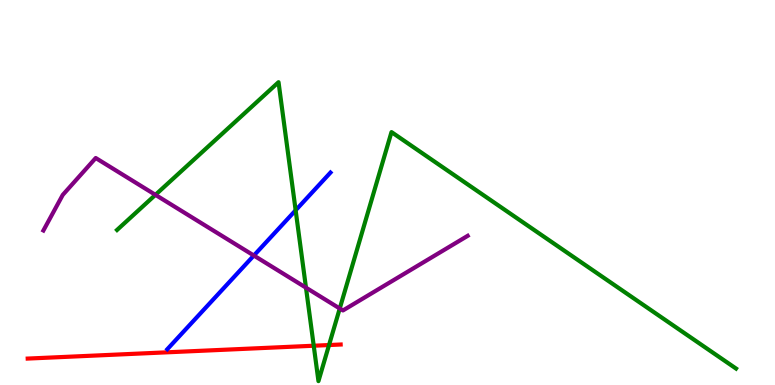[{'lines': ['blue', 'red'], 'intersections': []}, {'lines': ['green', 'red'], 'intersections': [{'x': 4.05, 'y': 1.02}, {'x': 4.25, 'y': 1.04}]}, {'lines': ['purple', 'red'], 'intersections': []}, {'lines': ['blue', 'green'], 'intersections': [{'x': 3.81, 'y': 4.54}]}, {'lines': ['blue', 'purple'], 'intersections': [{'x': 3.28, 'y': 3.36}]}, {'lines': ['green', 'purple'], 'intersections': [{'x': 2.01, 'y': 4.94}, {'x': 3.95, 'y': 2.53}, {'x': 4.38, 'y': 1.99}]}]